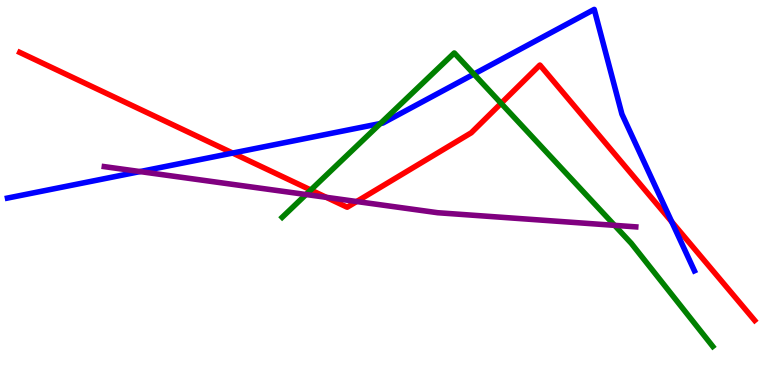[{'lines': ['blue', 'red'], 'intersections': [{'x': 3.0, 'y': 6.02}, {'x': 8.67, 'y': 4.24}]}, {'lines': ['green', 'red'], 'intersections': [{'x': 4.01, 'y': 5.07}, {'x': 6.47, 'y': 7.32}]}, {'lines': ['purple', 'red'], 'intersections': [{'x': 4.21, 'y': 4.87}, {'x': 4.6, 'y': 4.77}]}, {'lines': ['blue', 'green'], 'intersections': [{'x': 4.91, 'y': 6.79}, {'x': 6.12, 'y': 8.08}]}, {'lines': ['blue', 'purple'], 'intersections': [{'x': 1.81, 'y': 5.54}]}, {'lines': ['green', 'purple'], 'intersections': [{'x': 3.95, 'y': 4.95}, {'x': 7.93, 'y': 4.15}]}]